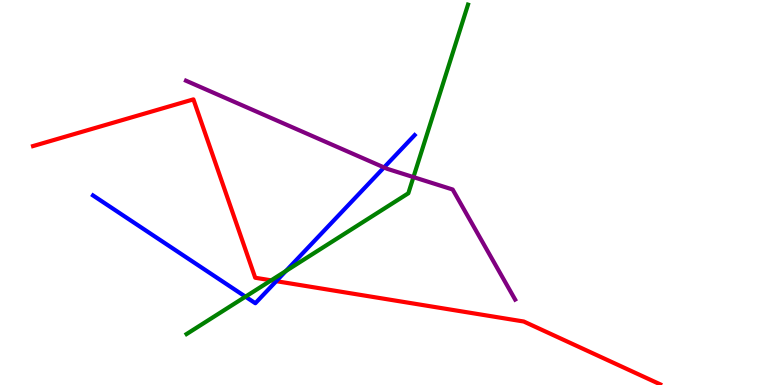[{'lines': ['blue', 'red'], 'intersections': [{'x': 3.56, 'y': 2.7}]}, {'lines': ['green', 'red'], 'intersections': [{'x': 3.5, 'y': 2.72}]}, {'lines': ['purple', 'red'], 'intersections': []}, {'lines': ['blue', 'green'], 'intersections': [{'x': 3.17, 'y': 2.29}, {'x': 3.69, 'y': 2.96}]}, {'lines': ['blue', 'purple'], 'intersections': [{'x': 4.96, 'y': 5.65}]}, {'lines': ['green', 'purple'], 'intersections': [{'x': 5.33, 'y': 5.4}]}]